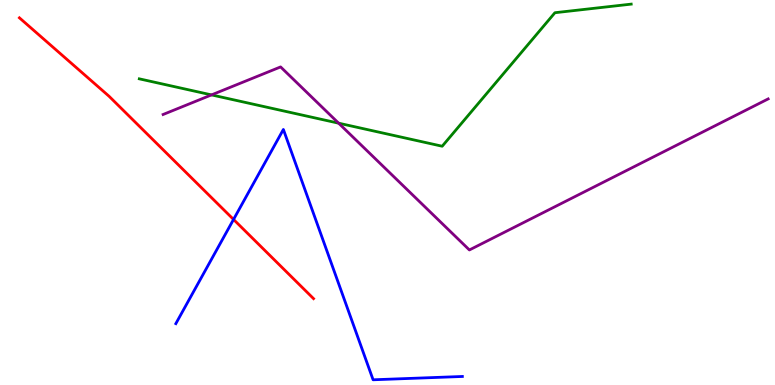[{'lines': ['blue', 'red'], 'intersections': [{'x': 3.01, 'y': 4.3}]}, {'lines': ['green', 'red'], 'intersections': []}, {'lines': ['purple', 'red'], 'intersections': []}, {'lines': ['blue', 'green'], 'intersections': []}, {'lines': ['blue', 'purple'], 'intersections': []}, {'lines': ['green', 'purple'], 'intersections': [{'x': 2.73, 'y': 7.54}, {'x': 4.37, 'y': 6.8}]}]